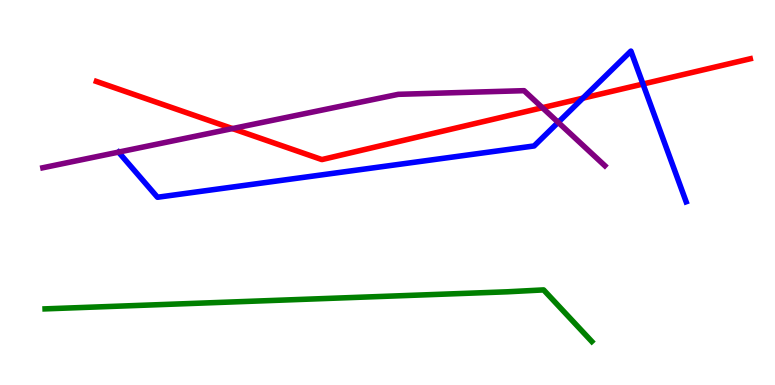[{'lines': ['blue', 'red'], 'intersections': [{'x': 7.52, 'y': 7.45}, {'x': 8.3, 'y': 7.82}]}, {'lines': ['green', 'red'], 'intersections': []}, {'lines': ['purple', 'red'], 'intersections': [{'x': 3.0, 'y': 6.66}, {'x': 7.0, 'y': 7.2}]}, {'lines': ['blue', 'green'], 'intersections': []}, {'lines': ['blue', 'purple'], 'intersections': [{'x': 7.2, 'y': 6.82}]}, {'lines': ['green', 'purple'], 'intersections': []}]